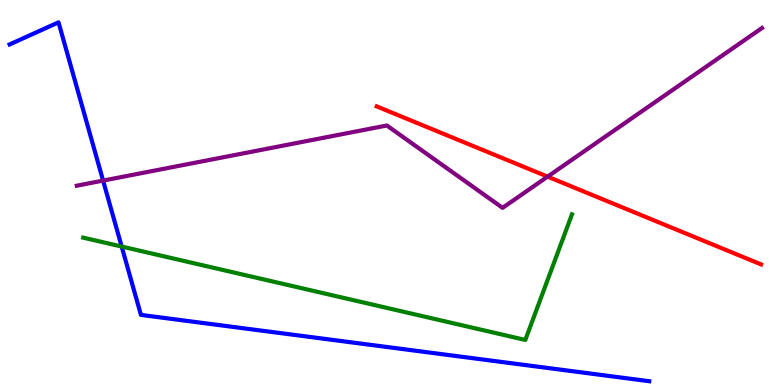[{'lines': ['blue', 'red'], 'intersections': []}, {'lines': ['green', 'red'], 'intersections': []}, {'lines': ['purple', 'red'], 'intersections': [{'x': 7.07, 'y': 5.41}]}, {'lines': ['blue', 'green'], 'intersections': [{'x': 1.57, 'y': 3.6}]}, {'lines': ['blue', 'purple'], 'intersections': [{'x': 1.33, 'y': 5.31}]}, {'lines': ['green', 'purple'], 'intersections': []}]